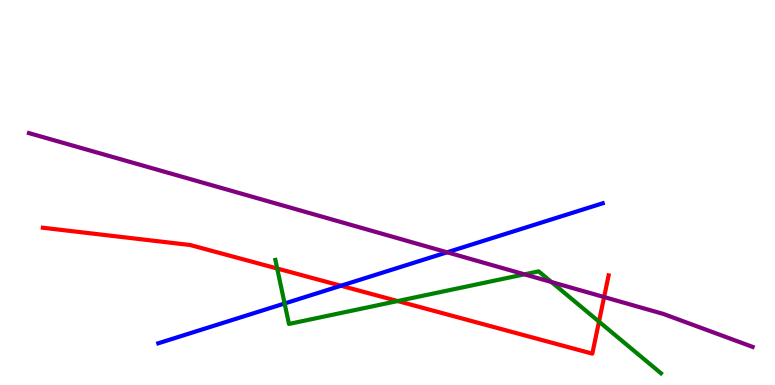[{'lines': ['blue', 'red'], 'intersections': [{'x': 4.4, 'y': 2.58}]}, {'lines': ['green', 'red'], 'intersections': [{'x': 3.58, 'y': 3.03}, {'x': 5.13, 'y': 2.18}, {'x': 7.73, 'y': 1.65}]}, {'lines': ['purple', 'red'], 'intersections': [{'x': 7.79, 'y': 2.28}]}, {'lines': ['blue', 'green'], 'intersections': [{'x': 3.67, 'y': 2.12}]}, {'lines': ['blue', 'purple'], 'intersections': [{'x': 5.77, 'y': 3.45}]}, {'lines': ['green', 'purple'], 'intersections': [{'x': 6.77, 'y': 2.87}, {'x': 7.12, 'y': 2.67}]}]